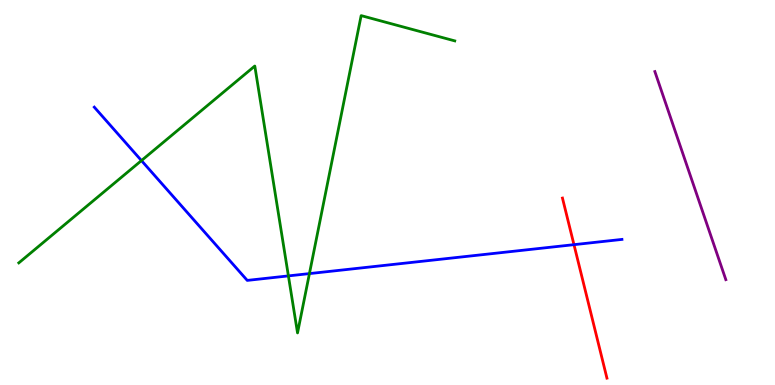[{'lines': ['blue', 'red'], 'intersections': [{'x': 7.41, 'y': 3.65}]}, {'lines': ['green', 'red'], 'intersections': []}, {'lines': ['purple', 'red'], 'intersections': []}, {'lines': ['blue', 'green'], 'intersections': [{'x': 1.83, 'y': 5.83}, {'x': 3.72, 'y': 2.83}, {'x': 3.99, 'y': 2.89}]}, {'lines': ['blue', 'purple'], 'intersections': []}, {'lines': ['green', 'purple'], 'intersections': []}]